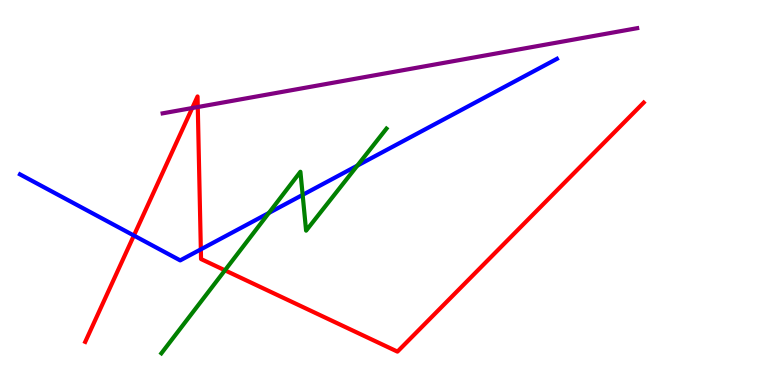[{'lines': ['blue', 'red'], 'intersections': [{'x': 1.73, 'y': 3.88}, {'x': 2.59, 'y': 3.52}]}, {'lines': ['green', 'red'], 'intersections': [{'x': 2.9, 'y': 2.98}]}, {'lines': ['purple', 'red'], 'intersections': [{'x': 2.48, 'y': 7.19}, {'x': 2.55, 'y': 7.22}]}, {'lines': ['blue', 'green'], 'intersections': [{'x': 3.47, 'y': 4.47}, {'x': 3.91, 'y': 4.94}, {'x': 4.61, 'y': 5.7}]}, {'lines': ['blue', 'purple'], 'intersections': []}, {'lines': ['green', 'purple'], 'intersections': []}]